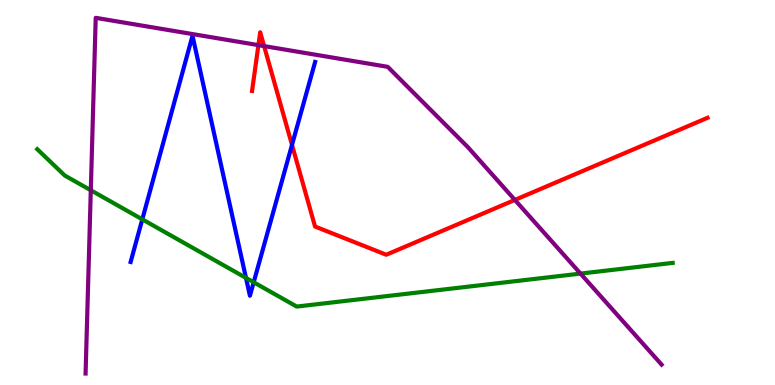[{'lines': ['blue', 'red'], 'intersections': [{'x': 3.77, 'y': 6.24}]}, {'lines': ['green', 'red'], 'intersections': []}, {'lines': ['purple', 'red'], 'intersections': [{'x': 3.33, 'y': 8.83}, {'x': 3.41, 'y': 8.8}, {'x': 6.64, 'y': 4.81}]}, {'lines': ['blue', 'green'], 'intersections': [{'x': 1.84, 'y': 4.3}, {'x': 3.17, 'y': 2.78}, {'x': 3.27, 'y': 2.67}]}, {'lines': ['blue', 'purple'], 'intersections': []}, {'lines': ['green', 'purple'], 'intersections': [{'x': 1.17, 'y': 5.06}, {'x': 7.49, 'y': 2.89}]}]